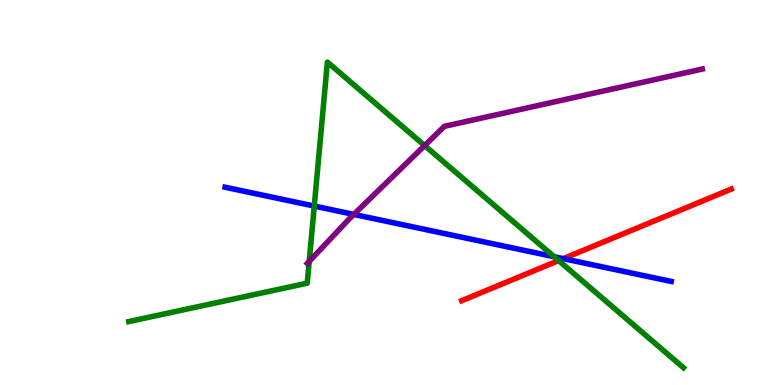[{'lines': ['blue', 'red'], 'intersections': [{'x': 7.27, 'y': 3.28}]}, {'lines': ['green', 'red'], 'intersections': [{'x': 7.21, 'y': 3.23}]}, {'lines': ['purple', 'red'], 'intersections': []}, {'lines': ['blue', 'green'], 'intersections': [{'x': 4.05, 'y': 4.65}, {'x': 7.15, 'y': 3.33}]}, {'lines': ['blue', 'purple'], 'intersections': [{'x': 4.57, 'y': 4.43}]}, {'lines': ['green', 'purple'], 'intersections': [{'x': 3.99, 'y': 3.21}, {'x': 5.48, 'y': 6.22}]}]